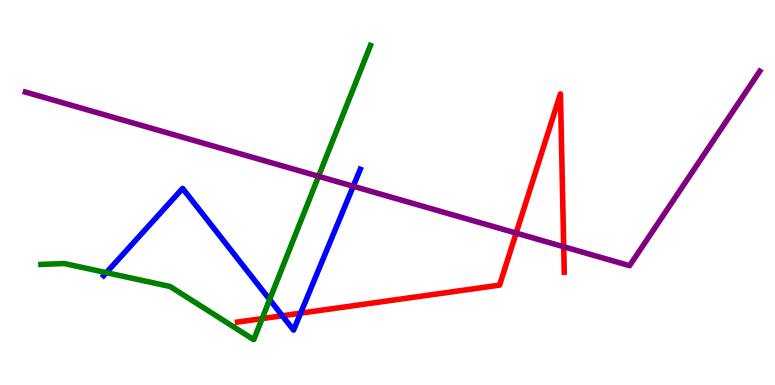[{'lines': ['blue', 'red'], 'intersections': [{'x': 3.64, 'y': 1.8}, {'x': 3.88, 'y': 1.87}]}, {'lines': ['green', 'red'], 'intersections': [{'x': 3.38, 'y': 1.72}]}, {'lines': ['purple', 'red'], 'intersections': [{'x': 6.66, 'y': 3.95}, {'x': 7.27, 'y': 3.59}]}, {'lines': ['blue', 'green'], 'intersections': [{'x': 1.37, 'y': 2.92}, {'x': 3.48, 'y': 2.22}]}, {'lines': ['blue', 'purple'], 'intersections': [{'x': 4.56, 'y': 5.16}]}, {'lines': ['green', 'purple'], 'intersections': [{'x': 4.11, 'y': 5.42}]}]